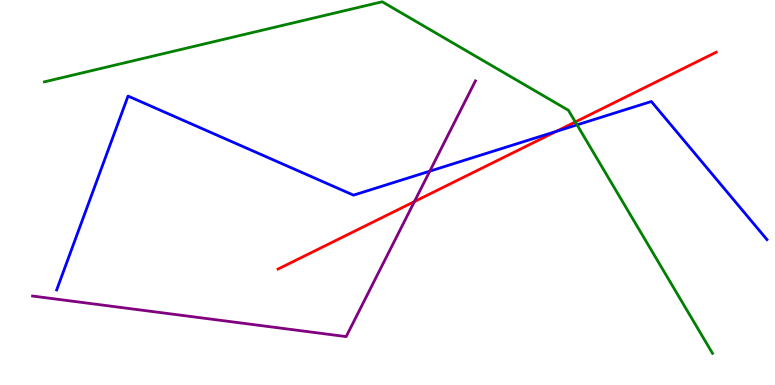[{'lines': ['blue', 'red'], 'intersections': [{'x': 7.18, 'y': 6.59}]}, {'lines': ['green', 'red'], 'intersections': [{'x': 7.42, 'y': 6.83}]}, {'lines': ['purple', 'red'], 'intersections': [{'x': 5.35, 'y': 4.76}]}, {'lines': ['blue', 'green'], 'intersections': [{'x': 7.45, 'y': 6.76}]}, {'lines': ['blue', 'purple'], 'intersections': [{'x': 5.55, 'y': 5.55}]}, {'lines': ['green', 'purple'], 'intersections': []}]